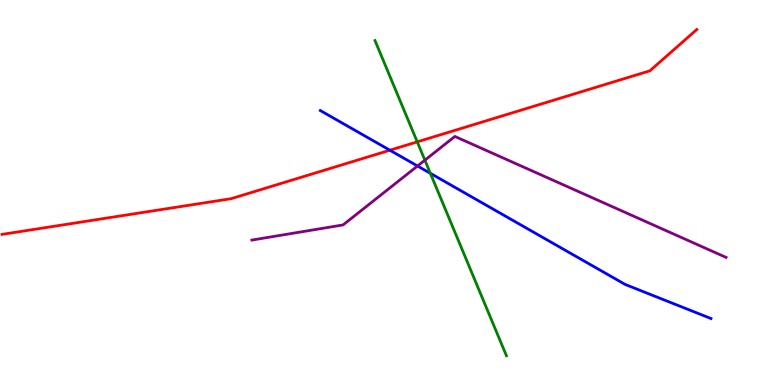[{'lines': ['blue', 'red'], 'intersections': [{'x': 5.03, 'y': 6.1}]}, {'lines': ['green', 'red'], 'intersections': [{'x': 5.38, 'y': 6.32}]}, {'lines': ['purple', 'red'], 'intersections': []}, {'lines': ['blue', 'green'], 'intersections': [{'x': 5.55, 'y': 5.5}]}, {'lines': ['blue', 'purple'], 'intersections': [{'x': 5.39, 'y': 5.69}]}, {'lines': ['green', 'purple'], 'intersections': [{'x': 5.48, 'y': 5.84}]}]